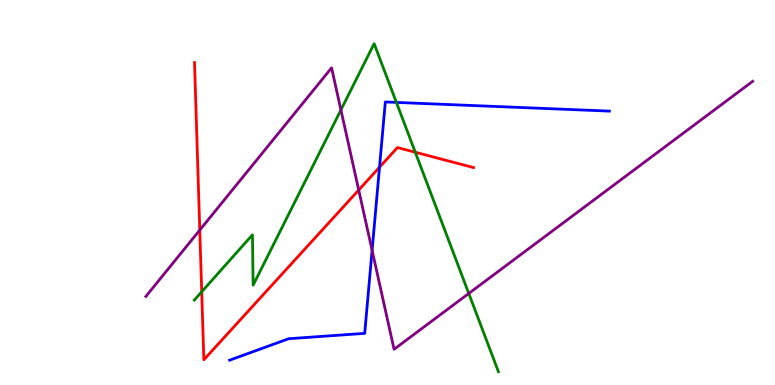[{'lines': ['blue', 'red'], 'intersections': [{'x': 4.9, 'y': 5.66}]}, {'lines': ['green', 'red'], 'intersections': [{'x': 2.6, 'y': 2.42}, {'x': 5.36, 'y': 6.05}]}, {'lines': ['purple', 'red'], 'intersections': [{'x': 2.58, 'y': 4.02}, {'x': 4.63, 'y': 5.06}]}, {'lines': ['blue', 'green'], 'intersections': [{'x': 5.11, 'y': 7.34}]}, {'lines': ['blue', 'purple'], 'intersections': [{'x': 4.8, 'y': 3.5}]}, {'lines': ['green', 'purple'], 'intersections': [{'x': 4.4, 'y': 7.14}, {'x': 6.05, 'y': 2.38}]}]